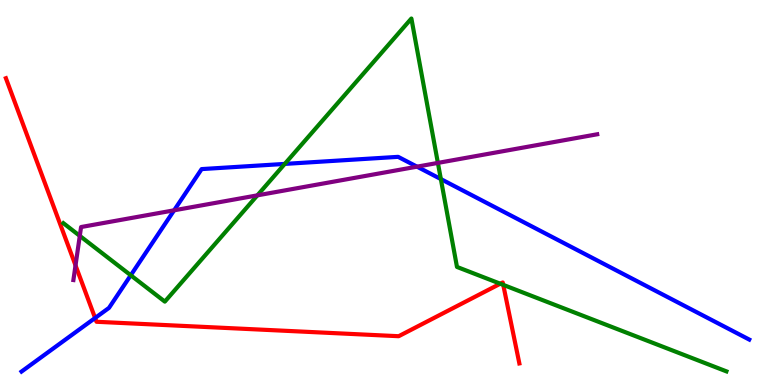[{'lines': ['blue', 'red'], 'intersections': [{'x': 1.23, 'y': 1.74}]}, {'lines': ['green', 'red'], 'intersections': [{'x': 6.46, 'y': 2.63}, {'x': 6.49, 'y': 2.6}]}, {'lines': ['purple', 'red'], 'intersections': [{'x': 0.974, 'y': 3.11}]}, {'lines': ['blue', 'green'], 'intersections': [{'x': 1.69, 'y': 2.85}, {'x': 3.67, 'y': 5.74}, {'x': 5.69, 'y': 5.35}]}, {'lines': ['blue', 'purple'], 'intersections': [{'x': 2.25, 'y': 4.54}, {'x': 5.38, 'y': 5.67}]}, {'lines': ['green', 'purple'], 'intersections': [{'x': 1.03, 'y': 3.87}, {'x': 3.32, 'y': 4.93}, {'x': 5.65, 'y': 5.77}]}]